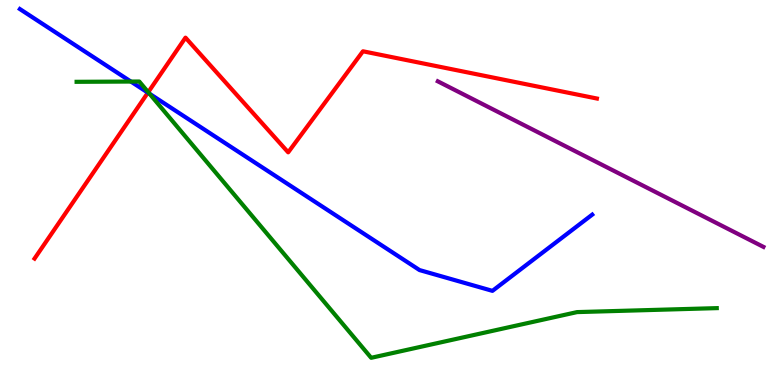[{'lines': ['blue', 'red'], 'intersections': [{'x': 1.91, 'y': 7.59}]}, {'lines': ['green', 'red'], 'intersections': [{'x': 1.91, 'y': 7.61}]}, {'lines': ['purple', 'red'], 'intersections': []}, {'lines': ['blue', 'green'], 'intersections': [{'x': 1.69, 'y': 7.88}, {'x': 1.93, 'y': 7.57}]}, {'lines': ['blue', 'purple'], 'intersections': []}, {'lines': ['green', 'purple'], 'intersections': []}]